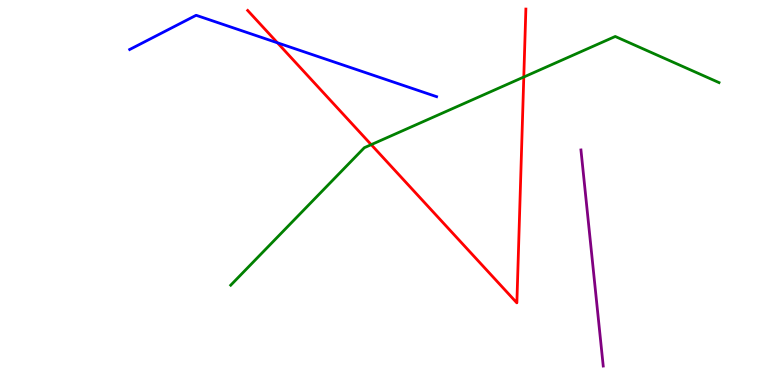[{'lines': ['blue', 'red'], 'intersections': [{'x': 3.58, 'y': 8.89}]}, {'lines': ['green', 'red'], 'intersections': [{'x': 4.79, 'y': 6.24}, {'x': 6.76, 'y': 8.0}]}, {'lines': ['purple', 'red'], 'intersections': []}, {'lines': ['blue', 'green'], 'intersections': []}, {'lines': ['blue', 'purple'], 'intersections': []}, {'lines': ['green', 'purple'], 'intersections': []}]